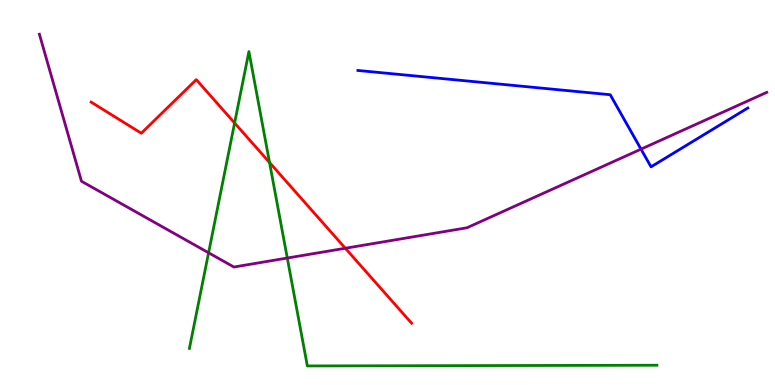[{'lines': ['blue', 'red'], 'intersections': []}, {'lines': ['green', 'red'], 'intersections': [{'x': 3.03, 'y': 6.81}, {'x': 3.48, 'y': 5.78}]}, {'lines': ['purple', 'red'], 'intersections': [{'x': 4.46, 'y': 3.55}]}, {'lines': ['blue', 'green'], 'intersections': []}, {'lines': ['blue', 'purple'], 'intersections': [{'x': 8.27, 'y': 6.13}]}, {'lines': ['green', 'purple'], 'intersections': [{'x': 2.69, 'y': 3.43}, {'x': 3.71, 'y': 3.3}]}]